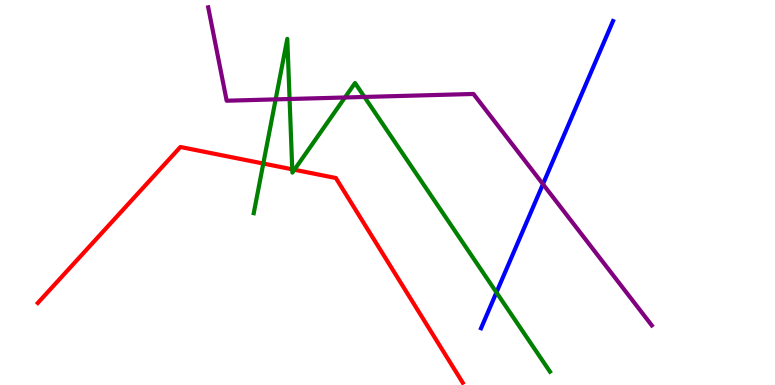[{'lines': ['blue', 'red'], 'intersections': []}, {'lines': ['green', 'red'], 'intersections': [{'x': 3.4, 'y': 5.75}, {'x': 3.77, 'y': 5.6}, {'x': 3.8, 'y': 5.59}]}, {'lines': ['purple', 'red'], 'intersections': []}, {'lines': ['blue', 'green'], 'intersections': [{'x': 6.41, 'y': 2.4}]}, {'lines': ['blue', 'purple'], 'intersections': [{'x': 7.01, 'y': 5.22}]}, {'lines': ['green', 'purple'], 'intersections': [{'x': 3.56, 'y': 7.42}, {'x': 3.74, 'y': 7.43}, {'x': 4.45, 'y': 7.47}, {'x': 4.7, 'y': 7.48}]}]